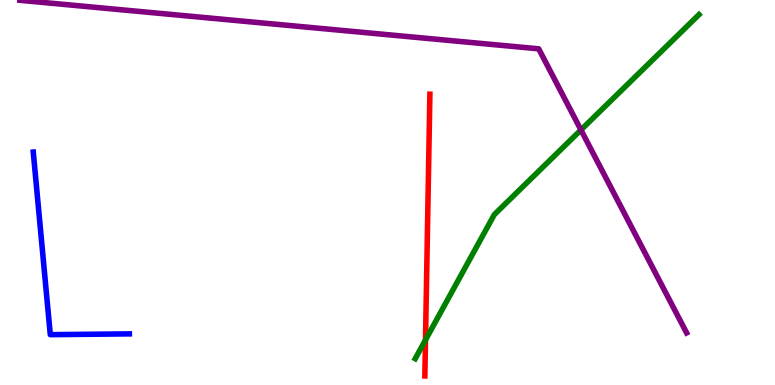[{'lines': ['blue', 'red'], 'intersections': []}, {'lines': ['green', 'red'], 'intersections': [{'x': 5.49, 'y': 1.17}]}, {'lines': ['purple', 'red'], 'intersections': []}, {'lines': ['blue', 'green'], 'intersections': []}, {'lines': ['blue', 'purple'], 'intersections': []}, {'lines': ['green', 'purple'], 'intersections': [{'x': 7.5, 'y': 6.62}]}]